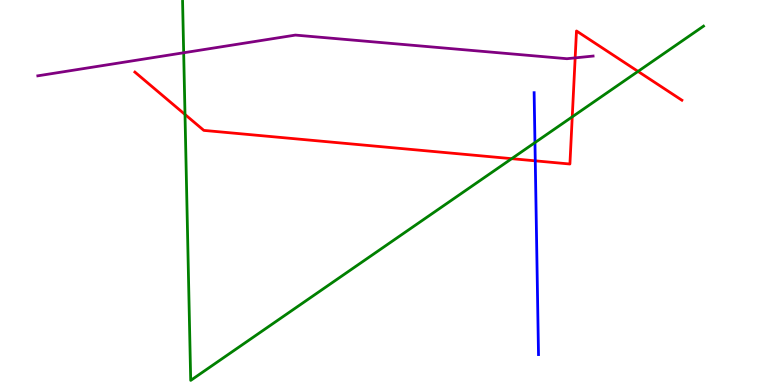[{'lines': ['blue', 'red'], 'intersections': [{'x': 6.91, 'y': 5.82}]}, {'lines': ['green', 'red'], 'intersections': [{'x': 2.39, 'y': 7.03}, {'x': 6.6, 'y': 5.88}, {'x': 7.38, 'y': 6.97}, {'x': 8.23, 'y': 8.15}]}, {'lines': ['purple', 'red'], 'intersections': [{'x': 7.42, 'y': 8.5}]}, {'lines': ['blue', 'green'], 'intersections': [{'x': 6.9, 'y': 6.3}]}, {'lines': ['blue', 'purple'], 'intersections': []}, {'lines': ['green', 'purple'], 'intersections': [{'x': 2.37, 'y': 8.63}]}]